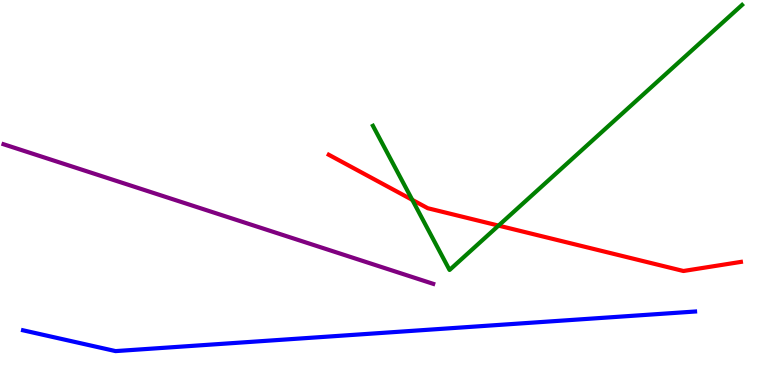[{'lines': ['blue', 'red'], 'intersections': []}, {'lines': ['green', 'red'], 'intersections': [{'x': 5.32, 'y': 4.81}, {'x': 6.43, 'y': 4.14}]}, {'lines': ['purple', 'red'], 'intersections': []}, {'lines': ['blue', 'green'], 'intersections': []}, {'lines': ['blue', 'purple'], 'intersections': []}, {'lines': ['green', 'purple'], 'intersections': []}]